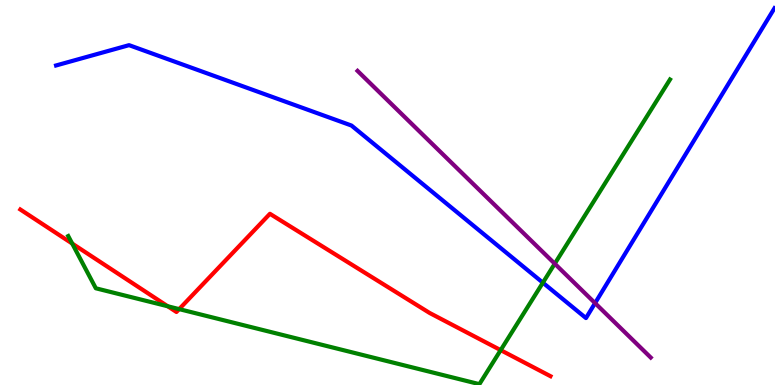[{'lines': ['blue', 'red'], 'intersections': []}, {'lines': ['green', 'red'], 'intersections': [{'x': 0.932, 'y': 3.67}, {'x': 2.16, 'y': 2.05}, {'x': 2.31, 'y': 1.97}, {'x': 6.46, 'y': 0.906}]}, {'lines': ['purple', 'red'], 'intersections': []}, {'lines': ['blue', 'green'], 'intersections': [{'x': 7.0, 'y': 2.66}]}, {'lines': ['blue', 'purple'], 'intersections': [{'x': 7.68, 'y': 2.13}]}, {'lines': ['green', 'purple'], 'intersections': [{'x': 7.16, 'y': 3.15}]}]